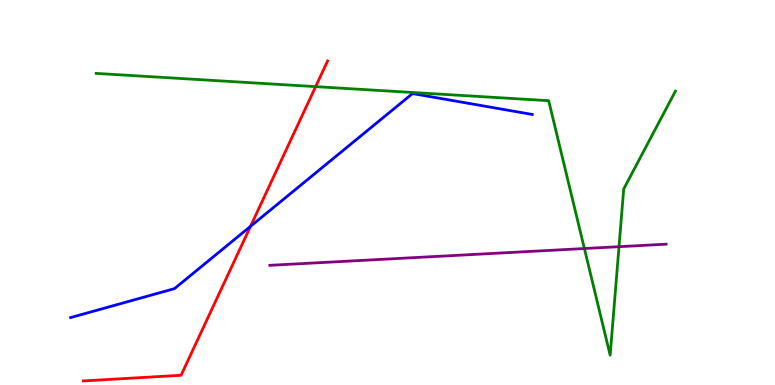[{'lines': ['blue', 'red'], 'intersections': [{'x': 3.23, 'y': 4.12}]}, {'lines': ['green', 'red'], 'intersections': [{'x': 4.07, 'y': 7.75}]}, {'lines': ['purple', 'red'], 'intersections': []}, {'lines': ['blue', 'green'], 'intersections': []}, {'lines': ['blue', 'purple'], 'intersections': []}, {'lines': ['green', 'purple'], 'intersections': [{'x': 7.54, 'y': 3.54}, {'x': 7.99, 'y': 3.59}]}]